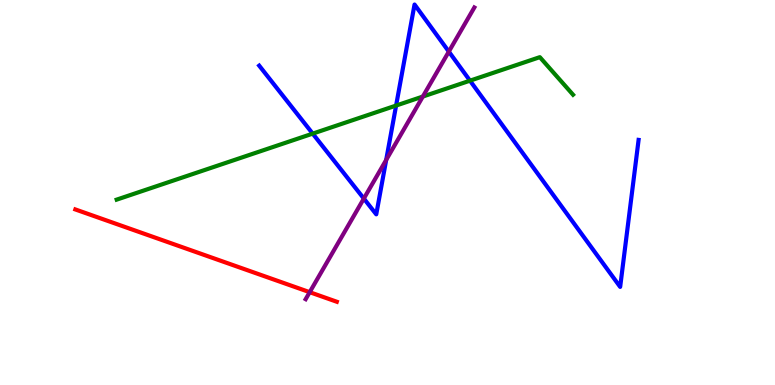[{'lines': ['blue', 'red'], 'intersections': []}, {'lines': ['green', 'red'], 'intersections': []}, {'lines': ['purple', 'red'], 'intersections': [{'x': 4.0, 'y': 2.41}]}, {'lines': ['blue', 'green'], 'intersections': [{'x': 4.04, 'y': 6.53}, {'x': 5.11, 'y': 7.26}, {'x': 6.06, 'y': 7.9}]}, {'lines': ['blue', 'purple'], 'intersections': [{'x': 4.69, 'y': 4.84}, {'x': 4.98, 'y': 5.85}, {'x': 5.79, 'y': 8.66}]}, {'lines': ['green', 'purple'], 'intersections': [{'x': 5.46, 'y': 7.49}]}]